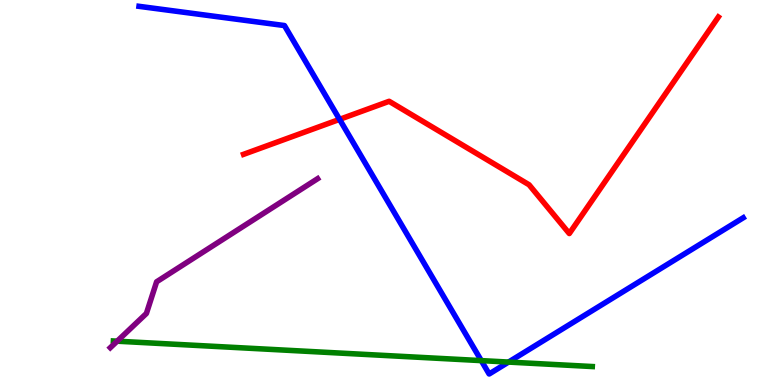[{'lines': ['blue', 'red'], 'intersections': [{'x': 4.38, 'y': 6.9}]}, {'lines': ['green', 'red'], 'intersections': []}, {'lines': ['purple', 'red'], 'intersections': []}, {'lines': ['blue', 'green'], 'intersections': [{'x': 6.21, 'y': 0.633}, {'x': 6.56, 'y': 0.595}]}, {'lines': ['blue', 'purple'], 'intersections': []}, {'lines': ['green', 'purple'], 'intersections': [{'x': 1.51, 'y': 1.14}]}]